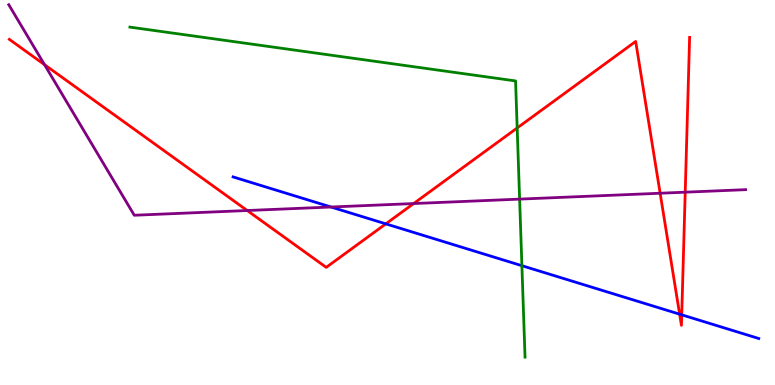[{'lines': ['blue', 'red'], 'intersections': [{'x': 4.98, 'y': 4.19}, {'x': 8.77, 'y': 1.84}, {'x': 8.8, 'y': 1.82}]}, {'lines': ['green', 'red'], 'intersections': [{'x': 6.67, 'y': 6.68}]}, {'lines': ['purple', 'red'], 'intersections': [{'x': 0.574, 'y': 8.32}, {'x': 3.19, 'y': 4.53}, {'x': 5.34, 'y': 4.71}, {'x': 8.52, 'y': 4.98}, {'x': 8.84, 'y': 5.01}]}, {'lines': ['blue', 'green'], 'intersections': [{'x': 6.73, 'y': 3.1}]}, {'lines': ['blue', 'purple'], 'intersections': [{'x': 4.27, 'y': 4.62}]}, {'lines': ['green', 'purple'], 'intersections': [{'x': 6.7, 'y': 4.83}]}]